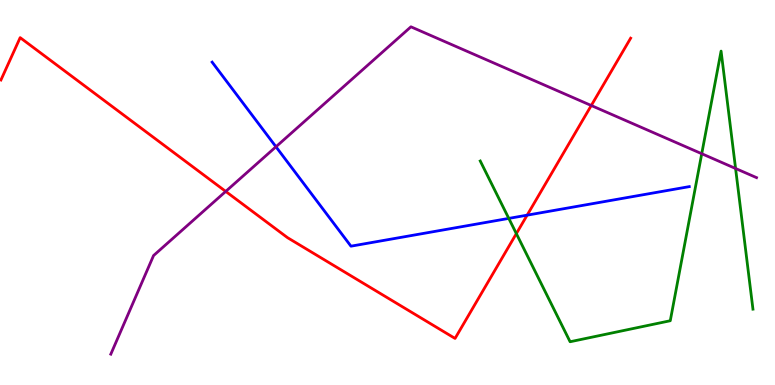[{'lines': ['blue', 'red'], 'intersections': [{'x': 6.8, 'y': 4.41}]}, {'lines': ['green', 'red'], 'intersections': [{'x': 6.66, 'y': 3.93}]}, {'lines': ['purple', 'red'], 'intersections': [{'x': 2.91, 'y': 5.03}, {'x': 7.63, 'y': 7.26}]}, {'lines': ['blue', 'green'], 'intersections': [{'x': 6.57, 'y': 4.33}]}, {'lines': ['blue', 'purple'], 'intersections': [{'x': 3.56, 'y': 6.19}]}, {'lines': ['green', 'purple'], 'intersections': [{'x': 9.05, 'y': 6.01}, {'x': 9.49, 'y': 5.62}]}]